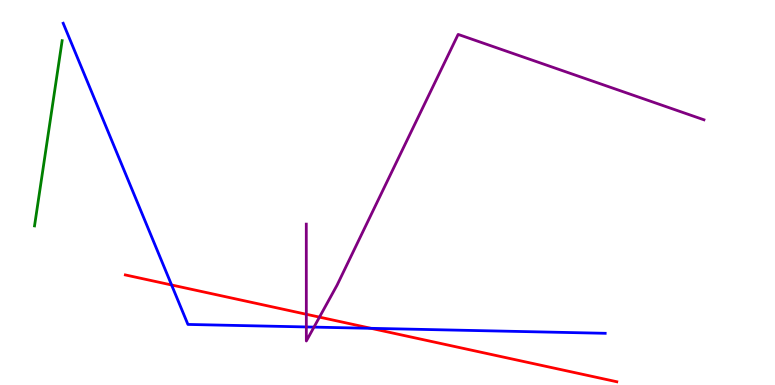[{'lines': ['blue', 'red'], 'intersections': [{'x': 2.21, 'y': 2.6}, {'x': 4.79, 'y': 1.47}]}, {'lines': ['green', 'red'], 'intersections': []}, {'lines': ['purple', 'red'], 'intersections': [{'x': 3.95, 'y': 1.84}, {'x': 4.12, 'y': 1.76}]}, {'lines': ['blue', 'green'], 'intersections': []}, {'lines': ['blue', 'purple'], 'intersections': [{'x': 3.95, 'y': 1.51}, {'x': 4.05, 'y': 1.5}]}, {'lines': ['green', 'purple'], 'intersections': []}]